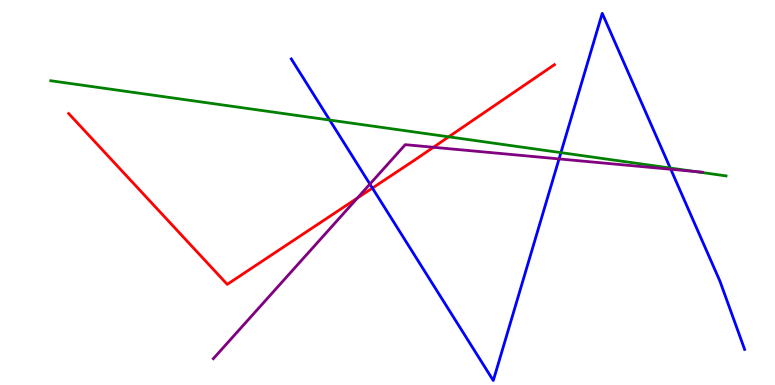[{'lines': ['blue', 'red'], 'intersections': [{'x': 4.81, 'y': 5.11}]}, {'lines': ['green', 'red'], 'intersections': [{'x': 5.79, 'y': 6.45}]}, {'lines': ['purple', 'red'], 'intersections': [{'x': 4.61, 'y': 4.86}, {'x': 5.59, 'y': 6.17}]}, {'lines': ['blue', 'green'], 'intersections': [{'x': 4.25, 'y': 6.88}, {'x': 7.24, 'y': 6.04}, {'x': 8.65, 'y': 5.64}]}, {'lines': ['blue', 'purple'], 'intersections': [{'x': 4.77, 'y': 5.22}, {'x': 7.21, 'y': 5.87}, {'x': 8.66, 'y': 5.6}]}, {'lines': ['green', 'purple'], 'intersections': [{'x': 8.97, 'y': 5.55}]}]